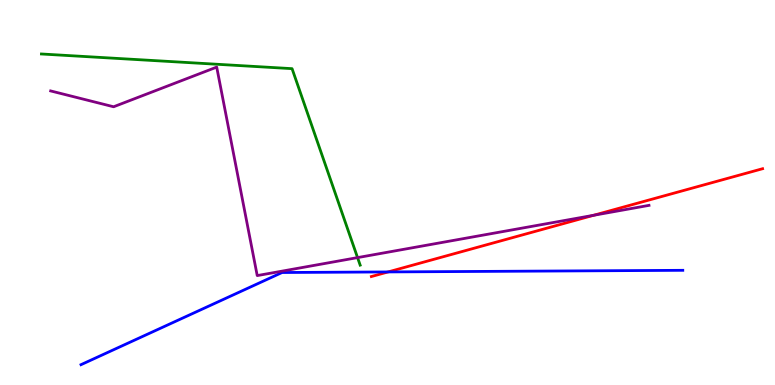[{'lines': ['blue', 'red'], 'intersections': [{'x': 5.01, 'y': 2.94}]}, {'lines': ['green', 'red'], 'intersections': []}, {'lines': ['purple', 'red'], 'intersections': [{'x': 7.66, 'y': 4.41}]}, {'lines': ['blue', 'green'], 'intersections': []}, {'lines': ['blue', 'purple'], 'intersections': []}, {'lines': ['green', 'purple'], 'intersections': [{'x': 4.61, 'y': 3.31}]}]